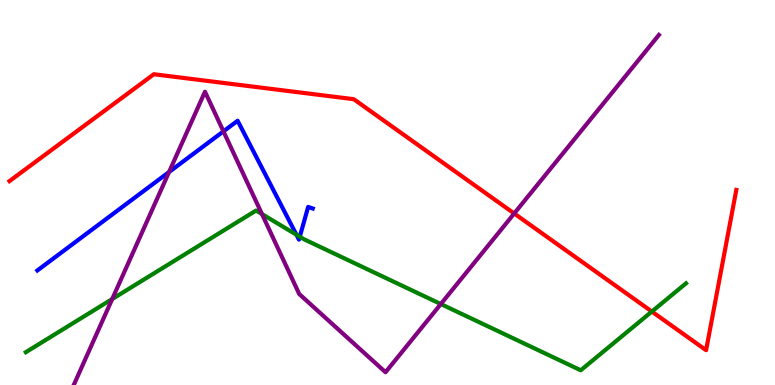[{'lines': ['blue', 'red'], 'intersections': []}, {'lines': ['green', 'red'], 'intersections': [{'x': 8.41, 'y': 1.91}]}, {'lines': ['purple', 'red'], 'intersections': [{'x': 6.63, 'y': 4.45}]}, {'lines': ['blue', 'green'], 'intersections': [{'x': 3.82, 'y': 3.9}, {'x': 3.87, 'y': 3.85}]}, {'lines': ['blue', 'purple'], 'intersections': [{'x': 2.18, 'y': 5.53}, {'x': 2.88, 'y': 6.59}]}, {'lines': ['green', 'purple'], 'intersections': [{'x': 1.45, 'y': 2.23}, {'x': 3.38, 'y': 4.44}, {'x': 5.69, 'y': 2.1}]}]